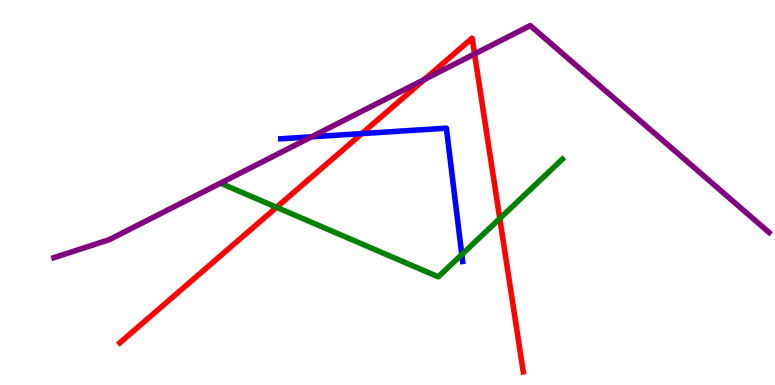[{'lines': ['blue', 'red'], 'intersections': [{'x': 4.67, 'y': 6.53}]}, {'lines': ['green', 'red'], 'intersections': [{'x': 3.57, 'y': 4.62}, {'x': 6.45, 'y': 4.32}]}, {'lines': ['purple', 'red'], 'intersections': [{'x': 5.48, 'y': 7.94}, {'x': 6.12, 'y': 8.6}]}, {'lines': ['blue', 'green'], 'intersections': [{'x': 5.96, 'y': 3.39}]}, {'lines': ['blue', 'purple'], 'intersections': [{'x': 4.02, 'y': 6.45}]}, {'lines': ['green', 'purple'], 'intersections': []}]